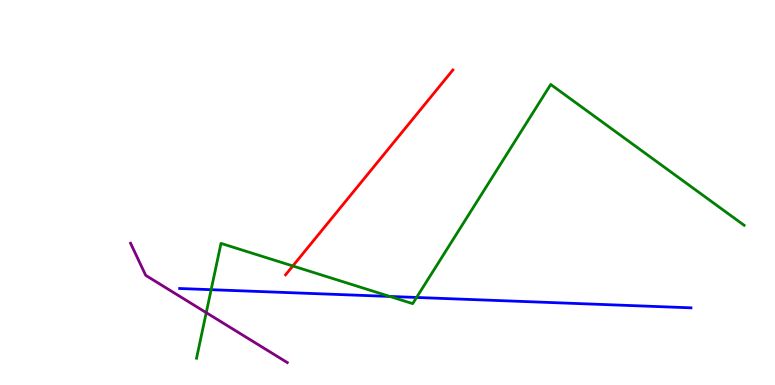[{'lines': ['blue', 'red'], 'intersections': []}, {'lines': ['green', 'red'], 'intersections': [{'x': 3.78, 'y': 3.09}]}, {'lines': ['purple', 'red'], 'intersections': []}, {'lines': ['blue', 'green'], 'intersections': [{'x': 2.72, 'y': 2.48}, {'x': 5.03, 'y': 2.3}, {'x': 5.38, 'y': 2.27}]}, {'lines': ['blue', 'purple'], 'intersections': []}, {'lines': ['green', 'purple'], 'intersections': [{'x': 2.66, 'y': 1.88}]}]